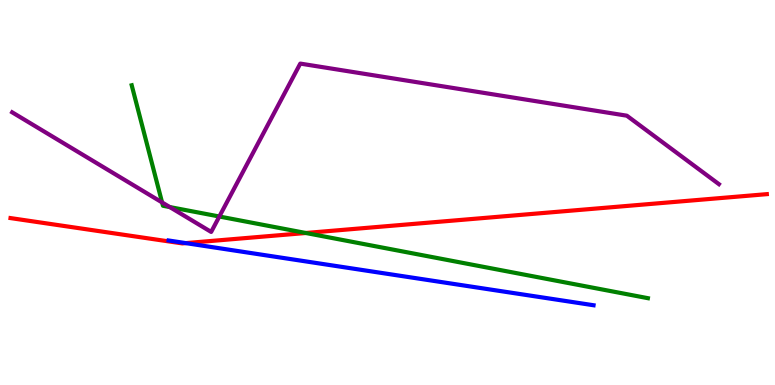[{'lines': ['blue', 'red'], 'intersections': [{'x': 2.4, 'y': 3.69}]}, {'lines': ['green', 'red'], 'intersections': [{'x': 3.95, 'y': 3.95}]}, {'lines': ['purple', 'red'], 'intersections': []}, {'lines': ['blue', 'green'], 'intersections': []}, {'lines': ['blue', 'purple'], 'intersections': []}, {'lines': ['green', 'purple'], 'intersections': [{'x': 2.09, 'y': 4.74}, {'x': 2.19, 'y': 4.62}, {'x': 2.83, 'y': 4.38}]}]